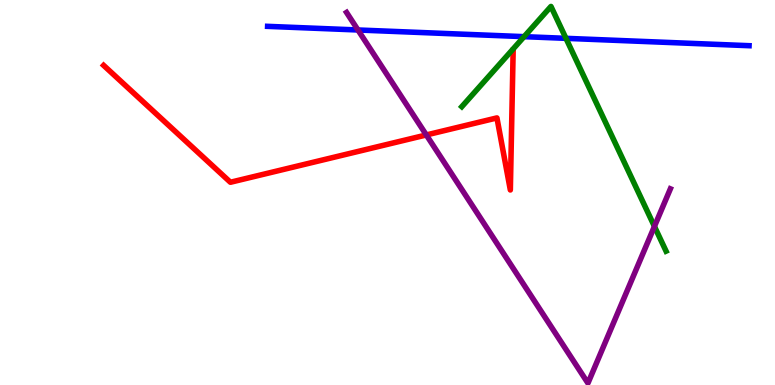[{'lines': ['blue', 'red'], 'intersections': []}, {'lines': ['green', 'red'], 'intersections': []}, {'lines': ['purple', 'red'], 'intersections': [{'x': 5.5, 'y': 6.49}]}, {'lines': ['blue', 'green'], 'intersections': [{'x': 6.76, 'y': 9.05}, {'x': 7.3, 'y': 9.0}]}, {'lines': ['blue', 'purple'], 'intersections': [{'x': 4.62, 'y': 9.22}]}, {'lines': ['green', 'purple'], 'intersections': [{'x': 8.44, 'y': 4.12}]}]